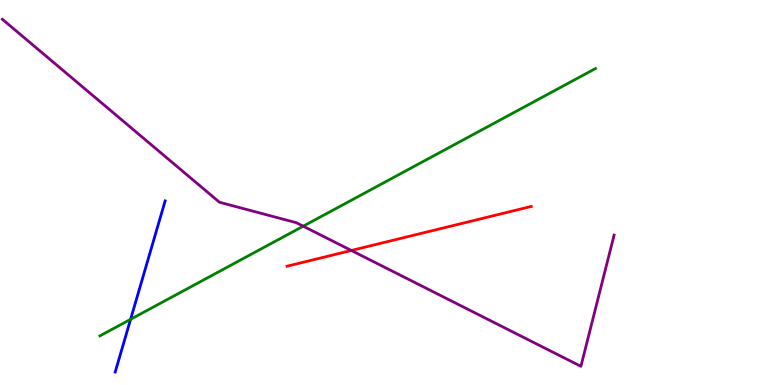[{'lines': ['blue', 'red'], 'intersections': []}, {'lines': ['green', 'red'], 'intersections': []}, {'lines': ['purple', 'red'], 'intersections': [{'x': 4.53, 'y': 3.49}]}, {'lines': ['blue', 'green'], 'intersections': [{'x': 1.69, 'y': 1.71}]}, {'lines': ['blue', 'purple'], 'intersections': []}, {'lines': ['green', 'purple'], 'intersections': [{'x': 3.91, 'y': 4.12}]}]